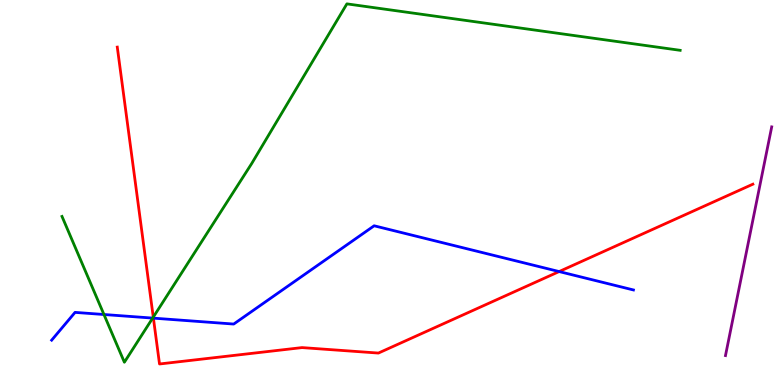[{'lines': ['blue', 'red'], 'intersections': [{'x': 1.98, 'y': 1.74}, {'x': 7.21, 'y': 2.95}]}, {'lines': ['green', 'red'], 'intersections': [{'x': 1.98, 'y': 1.76}]}, {'lines': ['purple', 'red'], 'intersections': []}, {'lines': ['blue', 'green'], 'intersections': [{'x': 1.34, 'y': 1.83}, {'x': 1.97, 'y': 1.74}]}, {'lines': ['blue', 'purple'], 'intersections': []}, {'lines': ['green', 'purple'], 'intersections': []}]